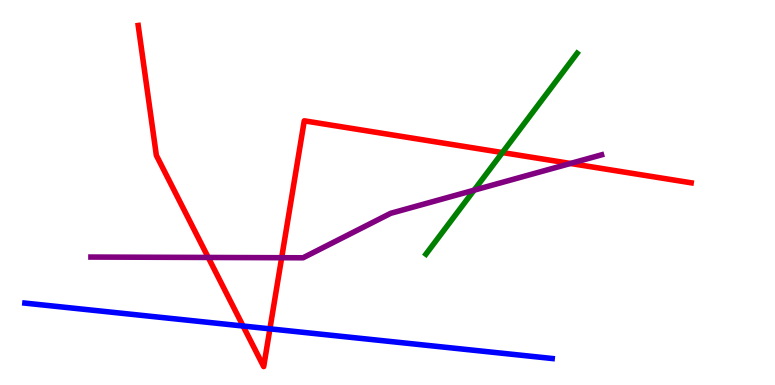[{'lines': ['blue', 'red'], 'intersections': [{'x': 3.14, 'y': 1.53}, {'x': 3.48, 'y': 1.46}]}, {'lines': ['green', 'red'], 'intersections': [{'x': 6.48, 'y': 6.04}]}, {'lines': ['purple', 'red'], 'intersections': [{'x': 2.69, 'y': 3.31}, {'x': 3.63, 'y': 3.31}, {'x': 7.36, 'y': 5.75}]}, {'lines': ['blue', 'green'], 'intersections': []}, {'lines': ['blue', 'purple'], 'intersections': []}, {'lines': ['green', 'purple'], 'intersections': [{'x': 6.12, 'y': 5.06}]}]